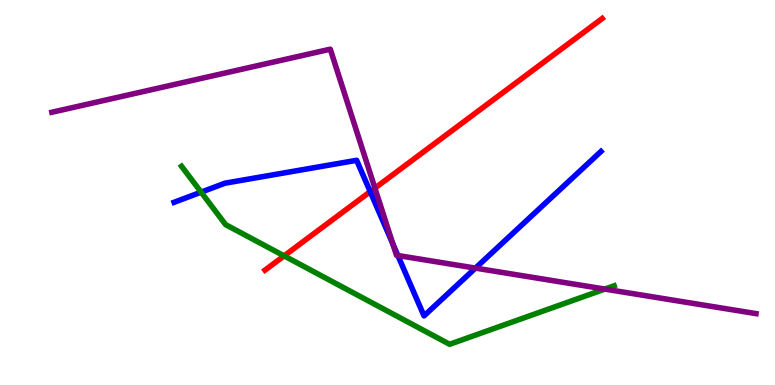[{'lines': ['blue', 'red'], 'intersections': [{'x': 4.78, 'y': 5.02}]}, {'lines': ['green', 'red'], 'intersections': [{'x': 3.67, 'y': 3.35}]}, {'lines': ['purple', 'red'], 'intersections': [{'x': 4.84, 'y': 5.11}]}, {'lines': ['blue', 'green'], 'intersections': [{'x': 2.59, 'y': 5.01}]}, {'lines': ['blue', 'purple'], 'intersections': [{'x': 5.07, 'y': 3.66}, {'x': 5.13, 'y': 3.36}, {'x': 6.13, 'y': 3.04}]}, {'lines': ['green', 'purple'], 'intersections': [{'x': 7.8, 'y': 2.49}]}]